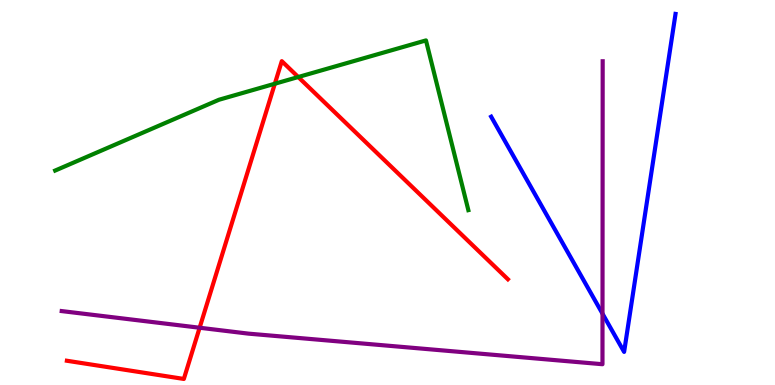[{'lines': ['blue', 'red'], 'intersections': []}, {'lines': ['green', 'red'], 'intersections': [{'x': 3.55, 'y': 7.83}, {'x': 3.85, 'y': 8.0}]}, {'lines': ['purple', 'red'], 'intersections': [{'x': 2.58, 'y': 1.49}]}, {'lines': ['blue', 'green'], 'intersections': []}, {'lines': ['blue', 'purple'], 'intersections': [{'x': 7.77, 'y': 1.85}]}, {'lines': ['green', 'purple'], 'intersections': []}]